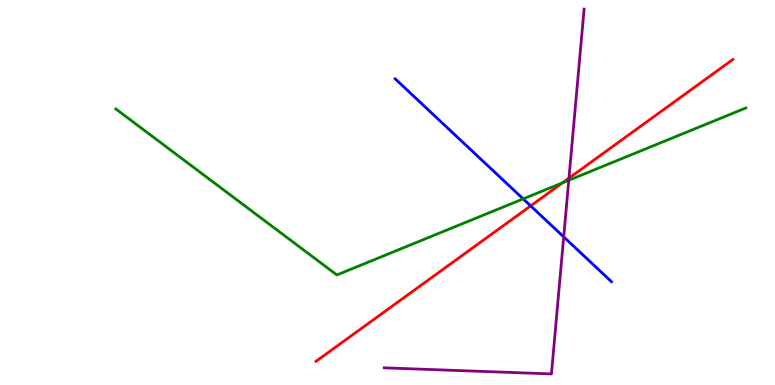[{'lines': ['blue', 'red'], 'intersections': [{'x': 6.85, 'y': 4.65}]}, {'lines': ['green', 'red'], 'intersections': [{'x': 7.26, 'y': 5.25}]}, {'lines': ['purple', 'red'], 'intersections': [{'x': 7.34, 'y': 5.37}]}, {'lines': ['blue', 'green'], 'intersections': [{'x': 6.75, 'y': 4.83}]}, {'lines': ['blue', 'purple'], 'intersections': [{'x': 7.27, 'y': 3.85}]}, {'lines': ['green', 'purple'], 'intersections': [{'x': 7.34, 'y': 5.32}]}]